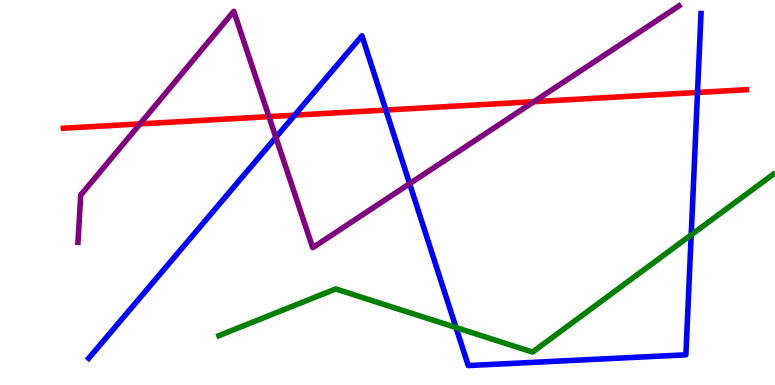[{'lines': ['blue', 'red'], 'intersections': [{'x': 3.8, 'y': 7.01}, {'x': 4.98, 'y': 7.14}, {'x': 9.0, 'y': 7.6}]}, {'lines': ['green', 'red'], 'intersections': []}, {'lines': ['purple', 'red'], 'intersections': [{'x': 1.81, 'y': 6.78}, {'x': 3.47, 'y': 6.97}, {'x': 6.89, 'y': 7.36}]}, {'lines': ['blue', 'green'], 'intersections': [{'x': 5.88, 'y': 1.49}, {'x': 8.92, 'y': 3.9}]}, {'lines': ['blue', 'purple'], 'intersections': [{'x': 3.56, 'y': 6.43}, {'x': 5.29, 'y': 5.23}]}, {'lines': ['green', 'purple'], 'intersections': []}]